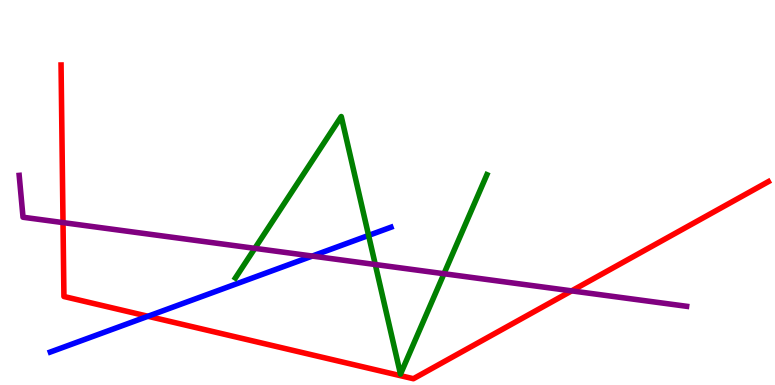[{'lines': ['blue', 'red'], 'intersections': [{'x': 1.91, 'y': 1.79}]}, {'lines': ['green', 'red'], 'intersections': []}, {'lines': ['purple', 'red'], 'intersections': [{'x': 0.813, 'y': 4.22}, {'x': 7.38, 'y': 2.45}]}, {'lines': ['blue', 'green'], 'intersections': [{'x': 4.76, 'y': 3.89}]}, {'lines': ['blue', 'purple'], 'intersections': [{'x': 4.03, 'y': 3.35}]}, {'lines': ['green', 'purple'], 'intersections': [{'x': 3.29, 'y': 3.55}, {'x': 4.84, 'y': 3.13}, {'x': 5.73, 'y': 2.89}]}]